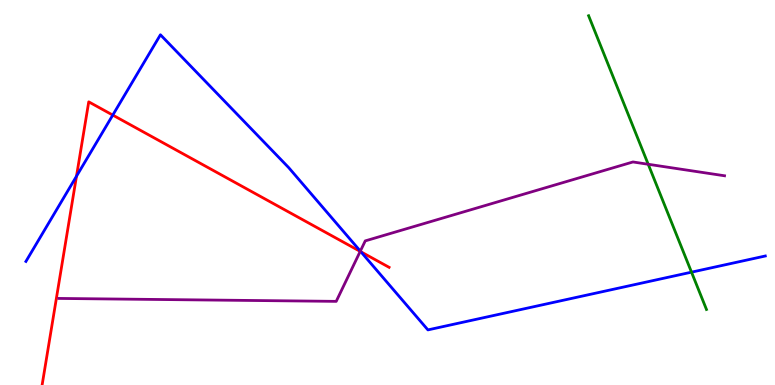[{'lines': ['blue', 'red'], 'intersections': [{'x': 0.987, 'y': 5.42}, {'x': 1.46, 'y': 7.01}, {'x': 4.66, 'y': 3.46}]}, {'lines': ['green', 'red'], 'intersections': []}, {'lines': ['purple', 'red'], 'intersections': [{'x': 4.65, 'y': 3.47}]}, {'lines': ['blue', 'green'], 'intersections': [{'x': 8.92, 'y': 2.93}]}, {'lines': ['blue', 'purple'], 'intersections': [{'x': 4.65, 'y': 3.48}]}, {'lines': ['green', 'purple'], 'intersections': [{'x': 8.36, 'y': 5.73}]}]